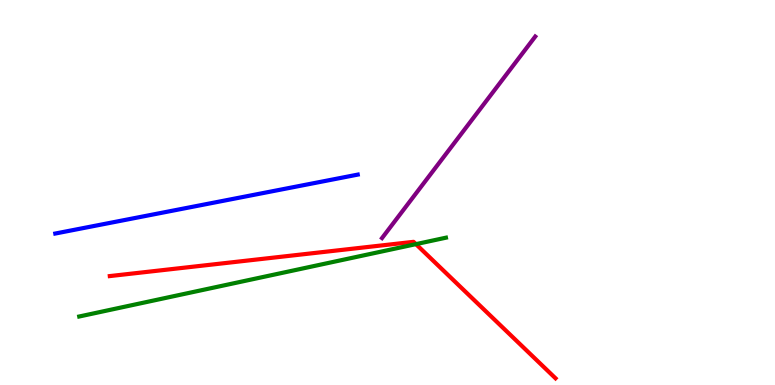[{'lines': ['blue', 'red'], 'intersections': []}, {'lines': ['green', 'red'], 'intersections': [{'x': 5.37, 'y': 3.66}]}, {'lines': ['purple', 'red'], 'intersections': []}, {'lines': ['blue', 'green'], 'intersections': []}, {'lines': ['blue', 'purple'], 'intersections': []}, {'lines': ['green', 'purple'], 'intersections': []}]